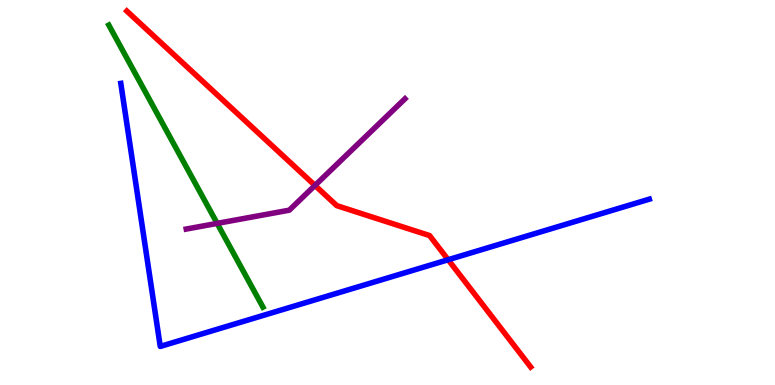[{'lines': ['blue', 'red'], 'intersections': [{'x': 5.78, 'y': 3.25}]}, {'lines': ['green', 'red'], 'intersections': []}, {'lines': ['purple', 'red'], 'intersections': [{'x': 4.06, 'y': 5.18}]}, {'lines': ['blue', 'green'], 'intersections': []}, {'lines': ['blue', 'purple'], 'intersections': []}, {'lines': ['green', 'purple'], 'intersections': [{'x': 2.8, 'y': 4.2}]}]